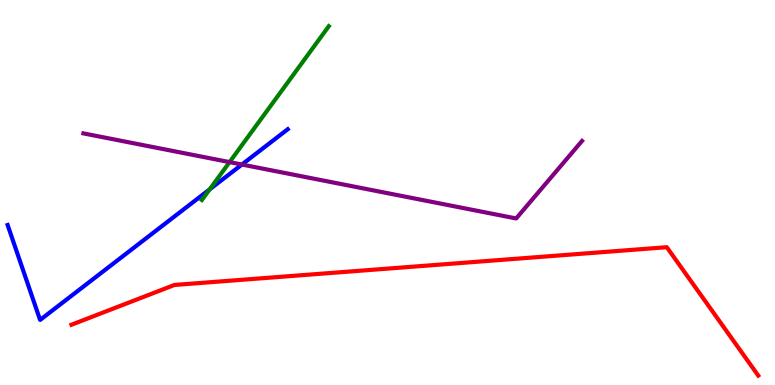[{'lines': ['blue', 'red'], 'intersections': []}, {'lines': ['green', 'red'], 'intersections': []}, {'lines': ['purple', 'red'], 'intersections': []}, {'lines': ['blue', 'green'], 'intersections': [{'x': 2.71, 'y': 5.08}]}, {'lines': ['blue', 'purple'], 'intersections': [{'x': 3.12, 'y': 5.73}]}, {'lines': ['green', 'purple'], 'intersections': [{'x': 2.96, 'y': 5.79}]}]